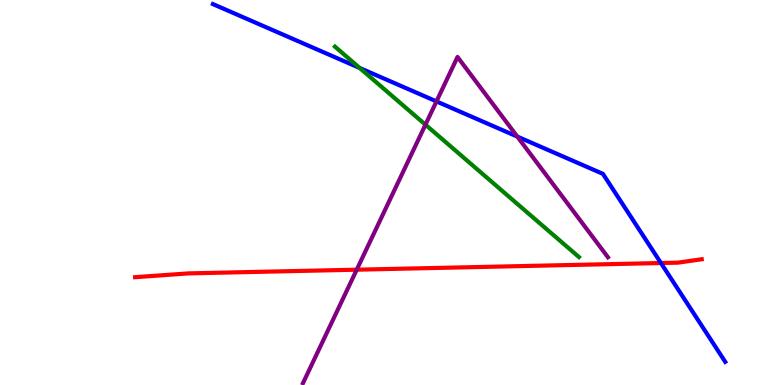[{'lines': ['blue', 'red'], 'intersections': [{'x': 8.53, 'y': 3.17}]}, {'lines': ['green', 'red'], 'intersections': []}, {'lines': ['purple', 'red'], 'intersections': [{'x': 4.6, 'y': 3.0}]}, {'lines': ['blue', 'green'], 'intersections': [{'x': 4.64, 'y': 8.23}]}, {'lines': ['blue', 'purple'], 'intersections': [{'x': 5.63, 'y': 7.37}, {'x': 6.68, 'y': 6.45}]}, {'lines': ['green', 'purple'], 'intersections': [{'x': 5.49, 'y': 6.76}]}]